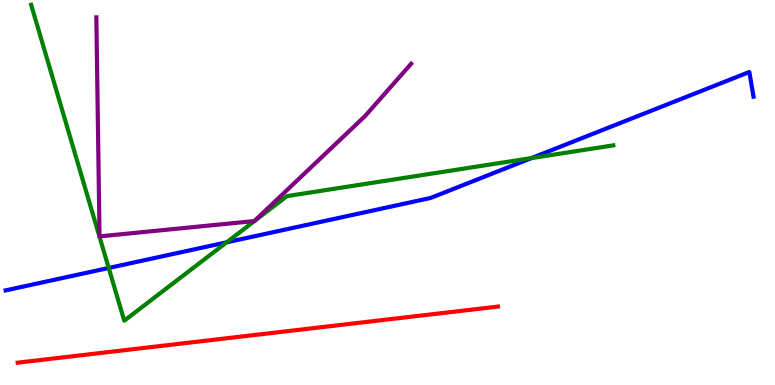[{'lines': ['blue', 'red'], 'intersections': []}, {'lines': ['green', 'red'], 'intersections': []}, {'lines': ['purple', 'red'], 'intersections': []}, {'lines': ['blue', 'green'], 'intersections': [{'x': 1.4, 'y': 3.04}, {'x': 2.92, 'y': 3.71}, {'x': 6.86, 'y': 5.89}]}, {'lines': ['blue', 'purple'], 'intersections': []}, {'lines': ['green', 'purple'], 'intersections': []}]